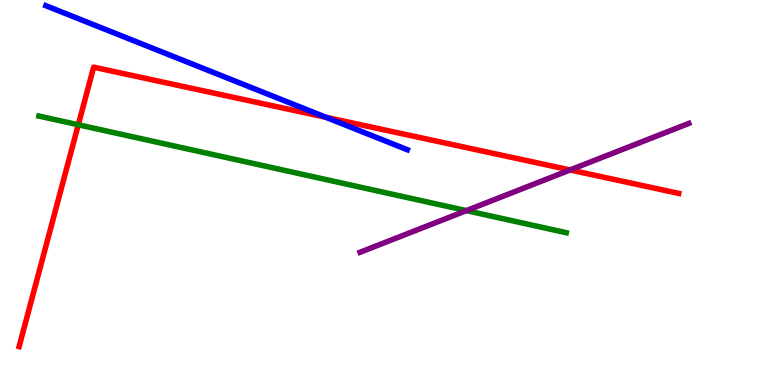[{'lines': ['blue', 'red'], 'intersections': [{'x': 4.21, 'y': 6.95}]}, {'lines': ['green', 'red'], 'intersections': [{'x': 1.01, 'y': 6.76}]}, {'lines': ['purple', 'red'], 'intersections': [{'x': 7.36, 'y': 5.59}]}, {'lines': ['blue', 'green'], 'intersections': []}, {'lines': ['blue', 'purple'], 'intersections': []}, {'lines': ['green', 'purple'], 'intersections': [{'x': 6.02, 'y': 4.53}]}]